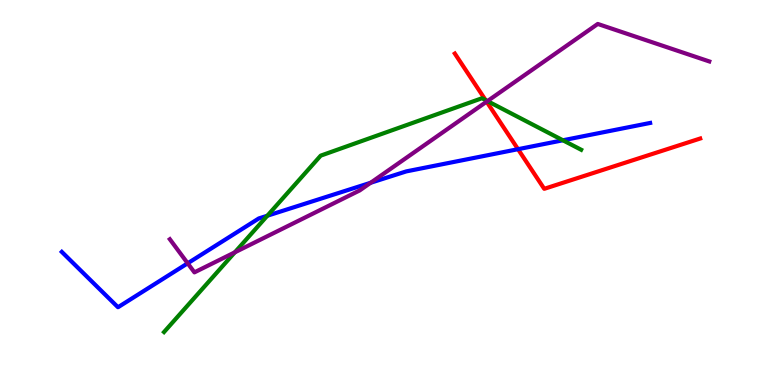[{'lines': ['blue', 'red'], 'intersections': [{'x': 6.68, 'y': 6.12}]}, {'lines': ['green', 'red'], 'intersections': [{'x': 6.27, 'y': 7.4}]}, {'lines': ['purple', 'red'], 'intersections': [{'x': 6.28, 'y': 7.36}]}, {'lines': ['blue', 'green'], 'intersections': [{'x': 3.45, 'y': 4.4}, {'x': 7.26, 'y': 6.36}]}, {'lines': ['blue', 'purple'], 'intersections': [{'x': 2.42, 'y': 3.16}, {'x': 4.78, 'y': 5.25}]}, {'lines': ['green', 'purple'], 'intersections': [{'x': 3.03, 'y': 3.45}, {'x': 6.29, 'y': 7.37}]}]